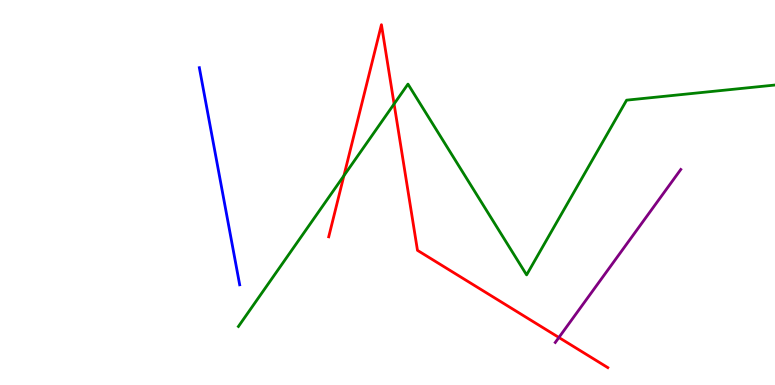[{'lines': ['blue', 'red'], 'intersections': []}, {'lines': ['green', 'red'], 'intersections': [{'x': 4.44, 'y': 5.44}, {'x': 5.09, 'y': 7.3}]}, {'lines': ['purple', 'red'], 'intersections': [{'x': 7.21, 'y': 1.23}]}, {'lines': ['blue', 'green'], 'intersections': []}, {'lines': ['blue', 'purple'], 'intersections': []}, {'lines': ['green', 'purple'], 'intersections': []}]